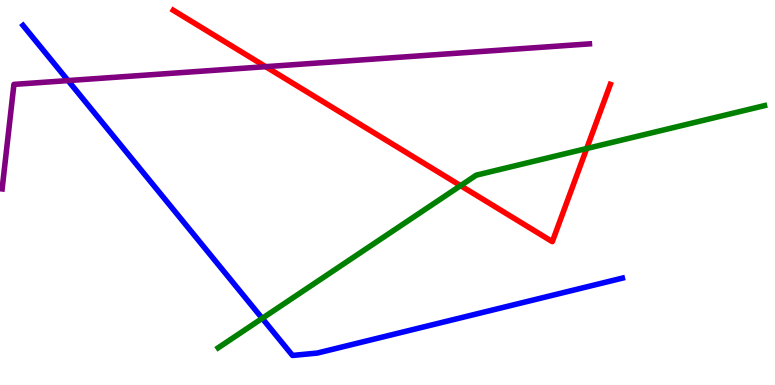[{'lines': ['blue', 'red'], 'intersections': []}, {'lines': ['green', 'red'], 'intersections': [{'x': 5.94, 'y': 5.18}, {'x': 7.57, 'y': 6.14}]}, {'lines': ['purple', 'red'], 'intersections': [{'x': 3.43, 'y': 8.27}]}, {'lines': ['blue', 'green'], 'intersections': [{'x': 3.38, 'y': 1.73}]}, {'lines': ['blue', 'purple'], 'intersections': [{'x': 0.878, 'y': 7.91}]}, {'lines': ['green', 'purple'], 'intersections': []}]